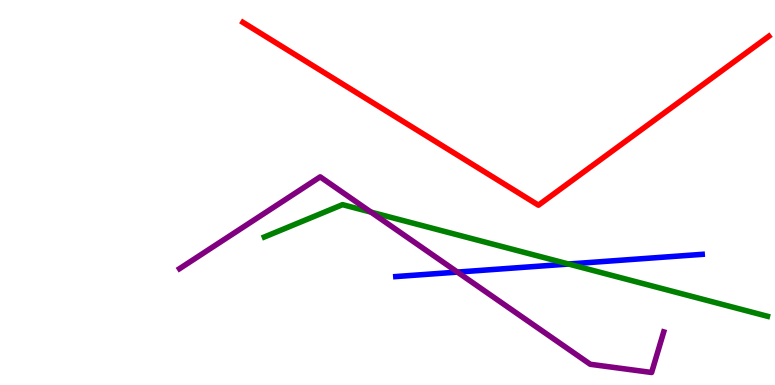[{'lines': ['blue', 'red'], 'intersections': []}, {'lines': ['green', 'red'], 'intersections': []}, {'lines': ['purple', 'red'], 'intersections': []}, {'lines': ['blue', 'green'], 'intersections': [{'x': 7.34, 'y': 3.14}]}, {'lines': ['blue', 'purple'], 'intersections': [{'x': 5.9, 'y': 2.93}]}, {'lines': ['green', 'purple'], 'intersections': [{'x': 4.79, 'y': 4.49}]}]